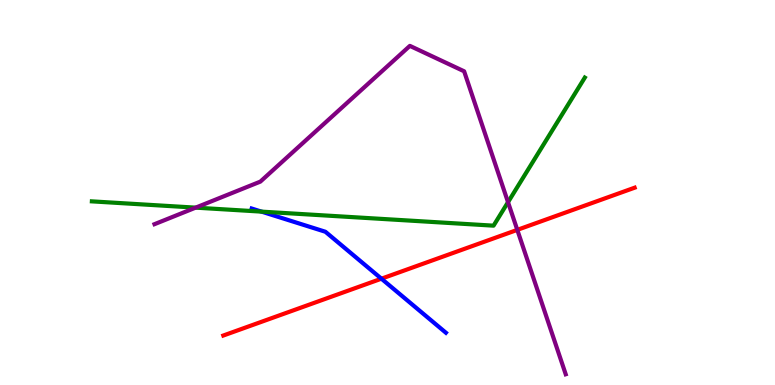[{'lines': ['blue', 'red'], 'intersections': [{'x': 4.92, 'y': 2.76}]}, {'lines': ['green', 'red'], 'intersections': []}, {'lines': ['purple', 'red'], 'intersections': [{'x': 6.67, 'y': 4.03}]}, {'lines': ['blue', 'green'], 'intersections': [{'x': 3.37, 'y': 4.5}]}, {'lines': ['blue', 'purple'], 'intersections': []}, {'lines': ['green', 'purple'], 'intersections': [{'x': 2.52, 'y': 4.61}, {'x': 6.56, 'y': 4.75}]}]